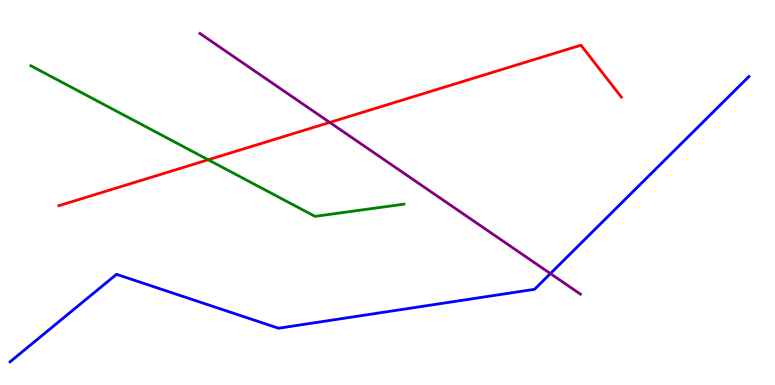[{'lines': ['blue', 'red'], 'intersections': []}, {'lines': ['green', 'red'], 'intersections': [{'x': 2.69, 'y': 5.85}]}, {'lines': ['purple', 'red'], 'intersections': [{'x': 4.25, 'y': 6.82}]}, {'lines': ['blue', 'green'], 'intersections': []}, {'lines': ['blue', 'purple'], 'intersections': [{'x': 7.1, 'y': 2.89}]}, {'lines': ['green', 'purple'], 'intersections': []}]